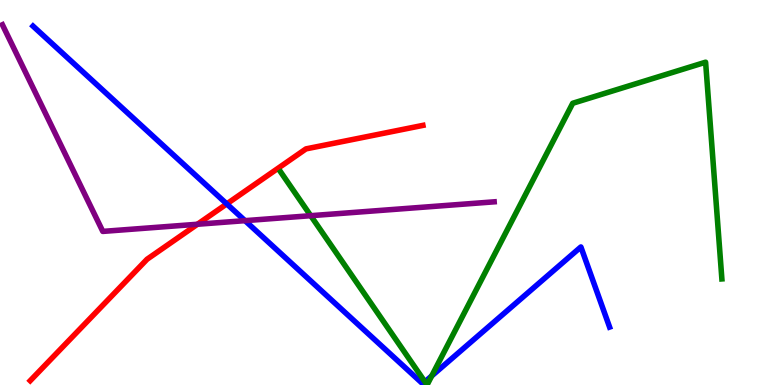[{'lines': ['blue', 'red'], 'intersections': [{'x': 2.93, 'y': 4.7}]}, {'lines': ['green', 'red'], 'intersections': []}, {'lines': ['purple', 'red'], 'intersections': [{'x': 2.55, 'y': 4.18}]}, {'lines': ['blue', 'green'], 'intersections': [{'x': 5.48, 'y': 0.0834}, {'x': 5.57, 'y': 0.236}]}, {'lines': ['blue', 'purple'], 'intersections': [{'x': 3.16, 'y': 4.27}]}, {'lines': ['green', 'purple'], 'intersections': [{'x': 4.01, 'y': 4.4}]}]